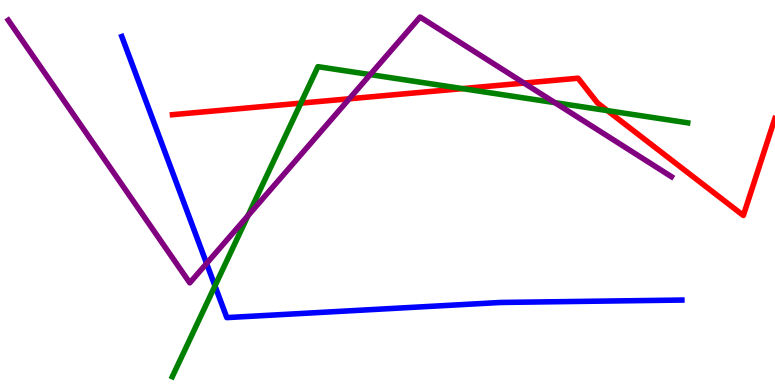[{'lines': ['blue', 'red'], 'intersections': []}, {'lines': ['green', 'red'], 'intersections': [{'x': 3.88, 'y': 7.32}, {'x': 5.97, 'y': 7.7}, {'x': 7.84, 'y': 7.13}]}, {'lines': ['purple', 'red'], 'intersections': [{'x': 4.51, 'y': 7.43}, {'x': 6.76, 'y': 7.84}]}, {'lines': ['blue', 'green'], 'intersections': [{'x': 2.77, 'y': 2.57}]}, {'lines': ['blue', 'purple'], 'intersections': [{'x': 2.67, 'y': 3.16}]}, {'lines': ['green', 'purple'], 'intersections': [{'x': 3.2, 'y': 4.4}, {'x': 4.78, 'y': 8.06}, {'x': 7.16, 'y': 7.33}]}]